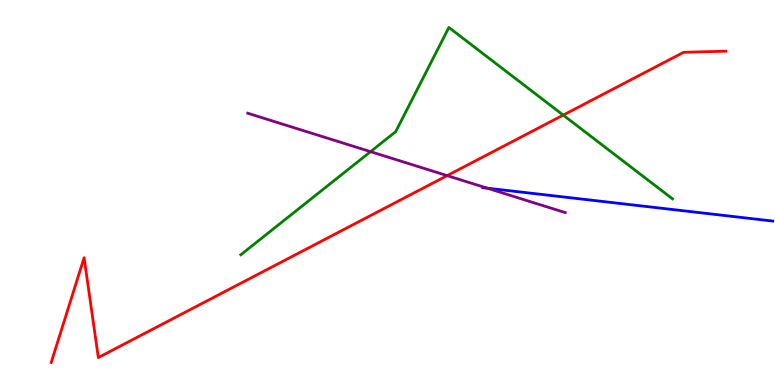[{'lines': ['blue', 'red'], 'intersections': []}, {'lines': ['green', 'red'], 'intersections': [{'x': 7.27, 'y': 7.01}]}, {'lines': ['purple', 'red'], 'intersections': [{'x': 5.77, 'y': 5.44}]}, {'lines': ['blue', 'green'], 'intersections': []}, {'lines': ['blue', 'purple'], 'intersections': [{'x': 6.29, 'y': 5.11}]}, {'lines': ['green', 'purple'], 'intersections': [{'x': 4.78, 'y': 6.06}]}]